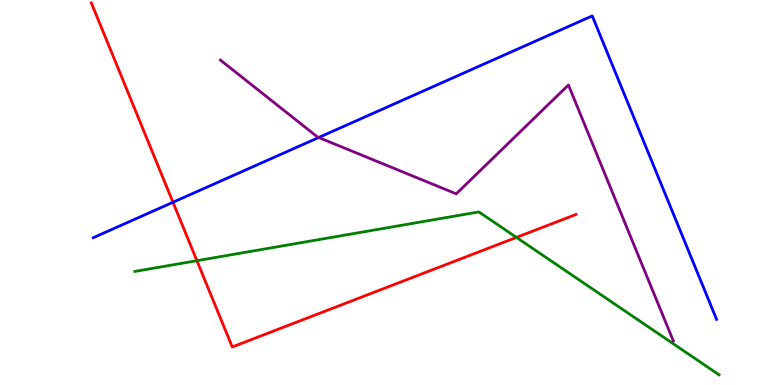[{'lines': ['blue', 'red'], 'intersections': [{'x': 2.23, 'y': 4.75}]}, {'lines': ['green', 'red'], 'intersections': [{'x': 2.54, 'y': 3.23}, {'x': 6.66, 'y': 3.83}]}, {'lines': ['purple', 'red'], 'intersections': []}, {'lines': ['blue', 'green'], 'intersections': []}, {'lines': ['blue', 'purple'], 'intersections': [{'x': 4.11, 'y': 6.43}]}, {'lines': ['green', 'purple'], 'intersections': []}]